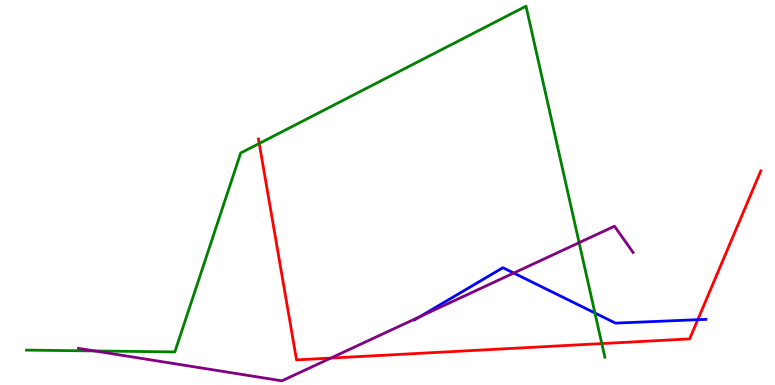[{'lines': ['blue', 'red'], 'intersections': [{'x': 9.0, 'y': 1.7}]}, {'lines': ['green', 'red'], 'intersections': [{'x': 3.34, 'y': 6.27}, {'x': 7.77, 'y': 1.08}]}, {'lines': ['purple', 'red'], 'intersections': [{'x': 4.27, 'y': 0.699}]}, {'lines': ['blue', 'green'], 'intersections': [{'x': 7.68, 'y': 1.87}]}, {'lines': ['blue', 'purple'], 'intersections': [{'x': 5.42, 'y': 1.78}, {'x': 6.63, 'y': 2.91}]}, {'lines': ['green', 'purple'], 'intersections': [{'x': 1.22, 'y': 0.885}, {'x': 7.47, 'y': 3.7}]}]